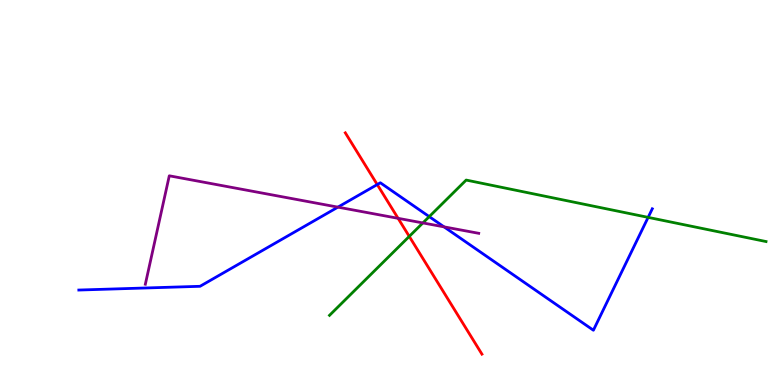[{'lines': ['blue', 'red'], 'intersections': [{'x': 4.87, 'y': 5.21}]}, {'lines': ['green', 'red'], 'intersections': [{'x': 5.28, 'y': 3.86}]}, {'lines': ['purple', 'red'], 'intersections': [{'x': 5.14, 'y': 4.33}]}, {'lines': ['blue', 'green'], 'intersections': [{'x': 5.54, 'y': 4.37}, {'x': 8.36, 'y': 4.35}]}, {'lines': ['blue', 'purple'], 'intersections': [{'x': 4.36, 'y': 4.62}, {'x': 5.73, 'y': 4.11}]}, {'lines': ['green', 'purple'], 'intersections': [{'x': 5.46, 'y': 4.21}]}]